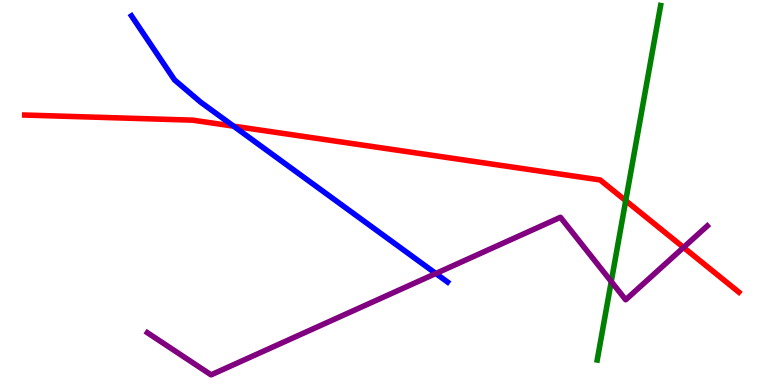[{'lines': ['blue', 'red'], 'intersections': [{'x': 3.01, 'y': 6.72}]}, {'lines': ['green', 'red'], 'intersections': [{'x': 8.07, 'y': 4.79}]}, {'lines': ['purple', 'red'], 'intersections': [{'x': 8.82, 'y': 3.57}]}, {'lines': ['blue', 'green'], 'intersections': []}, {'lines': ['blue', 'purple'], 'intersections': [{'x': 5.62, 'y': 2.9}]}, {'lines': ['green', 'purple'], 'intersections': [{'x': 7.89, 'y': 2.69}]}]